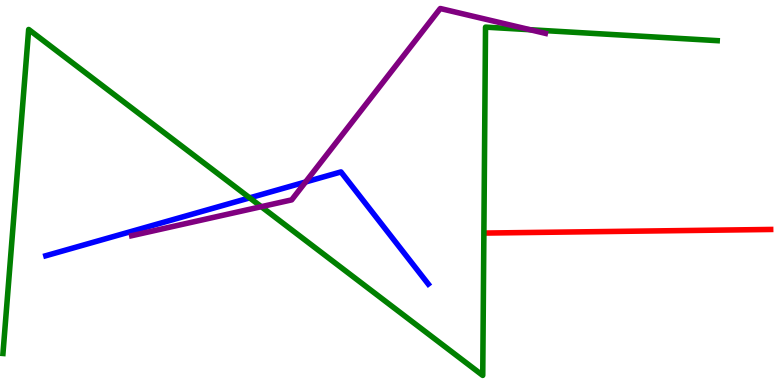[{'lines': ['blue', 'red'], 'intersections': []}, {'lines': ['green', 'red'], 'intersections': []}, {'lines': ['purple', 'red'], 'intersections': []}, {'lines': ['blue', 'green'], 'intersections': [{'x': 3.22, 'y': 4.86}]}, {'lines': ['blue', 'purple'], 'intersections': [{'x': 3.94, 'y': 5.27}]}, {'lines': ['green', 'purple'], 'intersections': [{'x': 3.37, 'y': 4.63}, {'x': 6.84, 'y': 9.23}]}]